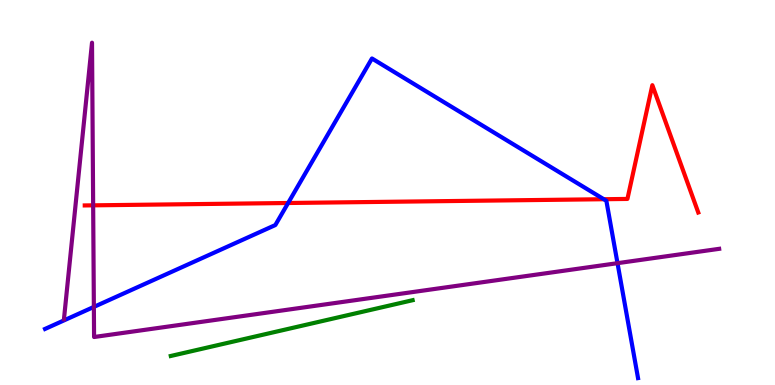[{'lines': ['blue', 'red'], 'intersections': [{'x': 3.72, 'y': 4.73}, {'x': 7.79, 'y': 4.83}]}, {'lines': ['green', 'red'], 'intersections': []}, {'lines': ['purple', 'red'], 'intersections': [{'x': 1.2, 'y': 4.67}]}, {'lines': ['blue', 'green'], 'intersections': []}, {'lines': ['blue', 'purple'], 'intersections': [{'x': 1.21, 'y': 2.03}, {'x': 7.97, 'y': 3.16}]}, {'lines': ['green', 'purple'], 'intersections': []}]